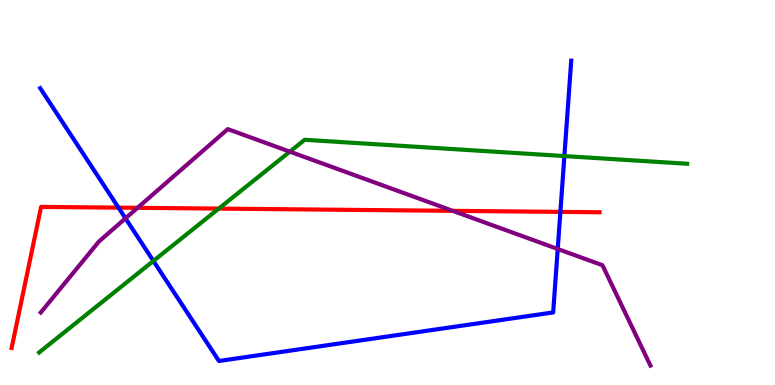[{'lines': ['blue', 'red'], 'intersections': [{'x': 1.53, 'y': 4.61}, {'x': 7.23, 'y': 4.5}]}, {'lines': ['green', 'red'], 'intersections': [{'x': 2.82, 'y': 4.58}]}, {'lines': ['purple', 'red'], 'intersections': [{'x': 1.77, 'y': 4.6}, {'x': 5.84, 'y': 4.52}]}, {'lines': ['blue', 'green'], 'intersections': [{'x': 1.98, 'y': 3.22}, {'x': 7.28, 'y': 5.95}]}, {'lines': ['blue', 'purple'], 'intersections': [{'x': 1.62, 'y': 4.33}, {'x': 7.2, 'y': 3.53}]}, {'lines': ['green', 'purple'], 'intersections': [{'x': 3.74, 'y': 6.06}]}]